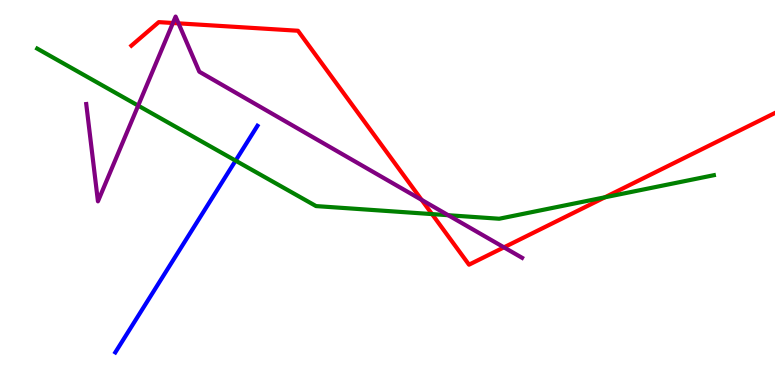[{'lines': ['blue', 'red'], 'intersections': []}, {'lines': ['green', 'red'], 'intersections': [{'x': 5.57, 'y': 4.44}, {'x': 7.81, 'y': 4.88}]}, {'lines': ['purple', 'red'], 'intersections': [{'x': 2.23, 'y': 9.4}, {'x': 2.3, 'y': 9.39}, {'x': 5.44, 'y': 4.81}, {'x': 6.5, 'y': 3.58}]}, {'lines': ['blue', 'green'], 'intersections': [{'x': 3.04, 'y': 5.83}]}, {'lines': ['blue', 'purple'], 'intersections': []}, {'lines': ['green', 'purple'], 'intersections': [{'x': 1.78, 'y': 7.26}, {'x': 5.78, 'y': 4.41}]}]